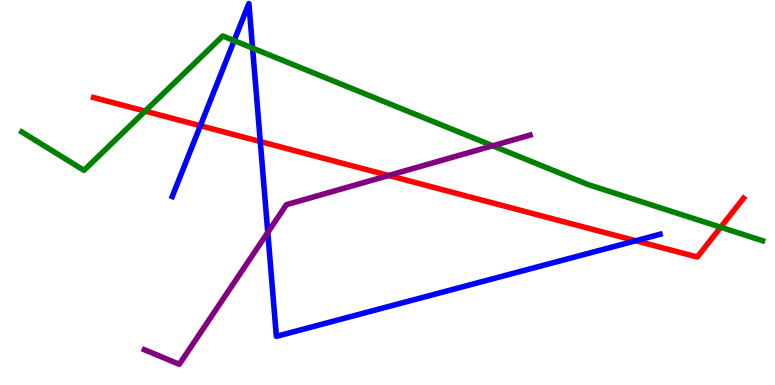[{'lines': ['blue', 'red'], 'intersections': [{'x': 2.59, 'y': 6.73}, {'x': 3.36, 'y': 6.32}, {'x': 8.2, 'y': 3.75}]}, {'lines': ['green', 'red'], 'intersections': [{'x': 1.87, 'y': 7.11}, {'x': 9.3, 'y': 4.1}]}, {'lines': ['purple', 'red'], 'intersections': [{'x': 5.02, 'y': 5.44}]}, {'lines': ['blue', 'green'], 'intersections': [{'x': 3.02, 'y': 8.94}, {'x': 3.26, 'y': 8.75}]}, {'lines': ['blue', 'purple'], 'intersections': [{'x': 3.46, 'y': 3.96}]}, {'lines': ['green', 'purple'], 'intersections': [{'x': 6.36, 'y': 6.21}]}]